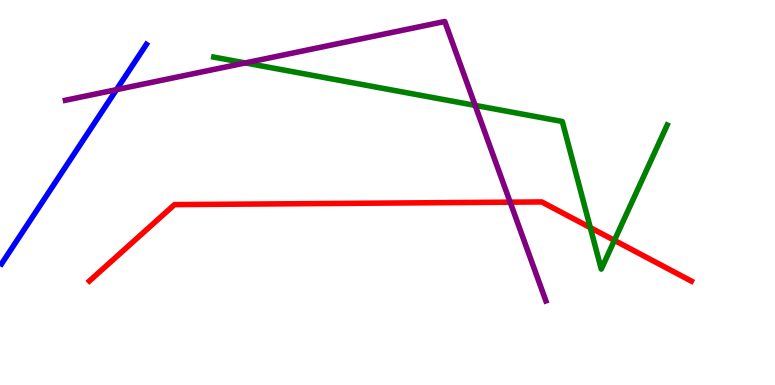[{'lines': ['blue', 'red'], 'intersections': []}, {'lines': ['green', 'red'], 'intersections': [{'x': 7.62, 'y': 4.09}, {'x': 7.93, 'y': 3.76}]}, {'lines': ['purple', 'red'], 'intersections': [{'x': 6.58, 'y': 4.75}]}, {'lines': ['blue', 'green'], 'intersections': []}, {'lines': ['blue', 'purple'], 'intersections': [{'x': 1.5, 'y': 7.67}]}, {'lines': ['green', 'purple'], 'intersections': [{'x': 3.16, 'y': 8.37}, {'x': 6.13, 'y': 7.26}]}]